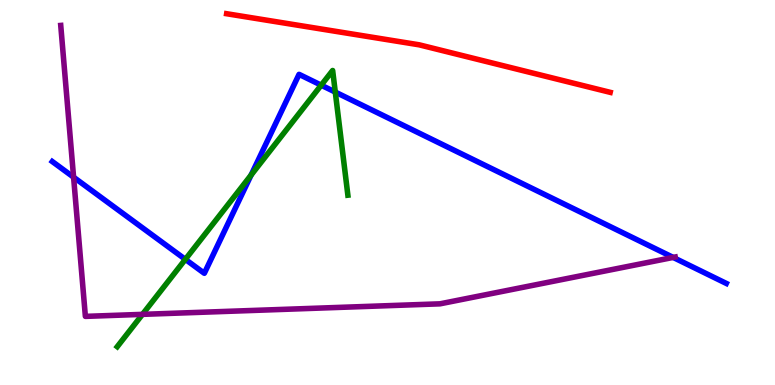[{'lines': ['blue', 'red'], 'intersections': []}, {'lines': ['green', 'red'], 'intersections': []}, {'lines': ['purple', 'red'], 'intersections': []}, {'lines': ['blue', 'green'], 'intersections': [{'x': 2.39, 'y': 3.26}, {'x': 3.24, 'y': 5.45}, {'x': 4.14, 'y': 7.79}, {'x': 4.33, 'y': 7.61}]}, {'lines': ['blue', 'purple'], 'intersections': [{'x': 0.95, 'y': 5.4}, {'x': 8.69, 'y': 3.31}]}, {'lines': ['green', 'purple'], 'intersections': [{'x': 1.84, 'y': 1.83}]}]